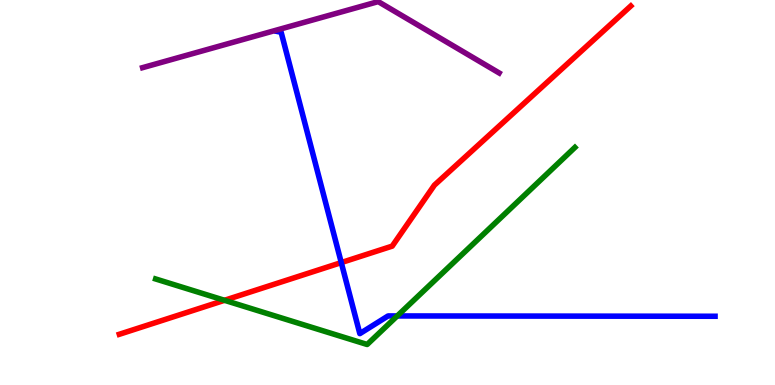[{'lines': ['blue', 'red'], 'intersections': [{'x': 4.4, 'y': 3.18}]}, {'lines': ['green', 'red'], 'intersections': [{'x': 2.9, 'y': 2.2}]}, {'lines': ['purple', 'red'], 'intersections': []}, {'lines': ['blue', 'green'], 'intersections': [{'x': 5.13, 'y': 1.79}]}, {'lines': ['blue', 'purple'], 'intersections': []}, {'lines': ['green', 'purple'], 'intersections': []}]